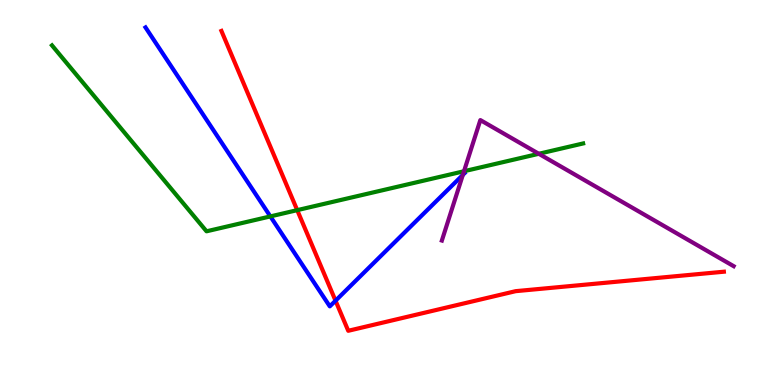[{'lines': ['blue', 'red'], 'intersections': [{'x': 4.33, 'y': 2.19}]}, {'lines': ['green', 'red'], 'intersections': [{'x': 3.84, 'y': 4.54}]}, {'lines': ['purple', 'red'], 'intersections': []}, {'lines': ['blue', 'green'], 'intersections': [{'x': 3.49, 'y': 4.38}]}, {'lines': ['blue', 'purple'], 'intersections': [{'x': 5.97, 'y': 5.46}]}, {'lines': ['green', 'purple'], 'intersections': [{'x': 5.99, 'y': 5.55}, {'x': 6.95, 'y': 6.01}]}]